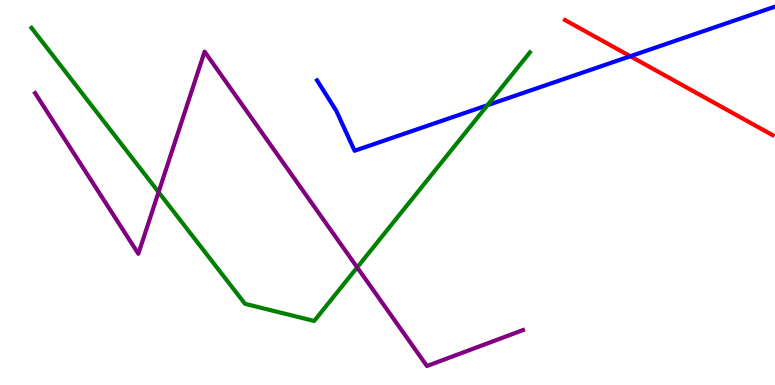[{'lines': ['blue', 'red'], 'intersections': [{'x': 8.13, 'y': 8.54}]}, {'lines': ['green', 'red'], 'intersections': []}, {'lines': ['purple', 'red'], 'intersections': []}, {'lines': ['blue', 'green'], 'intersections': [{'x': 6.29, 'y': 7.27}]}, {'lines': ['blue', 'purple'], 'intersections': []}, {'lines': ['green', 'purple'], 'intersections': [{'x': 2.05, 'y': 5.01}, {'x': 4.61, 'y': 3.05}]}]